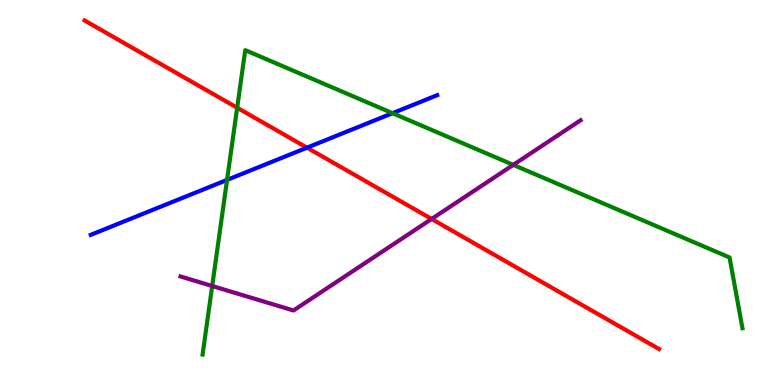[{'lines': ['blue', 'red'], 'intersections': [{'x': 3.96, 'y': 6.16}]}, {'lines': ['green', 'red'], 'intersections': [{'x': 3.06, 'y': 7.2}]}, {'lines': ['purple', 'red'], 'intersections': [{'x': 5.57, 'y': 4.31}]}, {'lines': ['blue', 'green'], 'intersections': [{'x': 2.93, 'y': 5.33}, {'x': 5.06, 'y': 7.06}]}, {'lines': ['blue', 'purple'], 'intersections': []}, {'lines': ['green', 'purple'], 'intersections': [{'x': 2.74, 'y': 2.57}, {'x': 6.62, 'y': 5.72}]}]